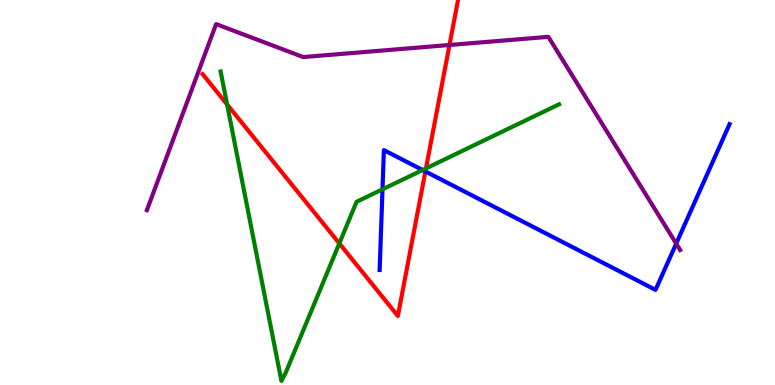[{'lines': ['blue', 'red'], 'intersections': [{'x': 5.49, 'y': 5.55}]}, {'lines': ['green', 'red'], 'intersections': [{'x': 2.93, 'y': 7.29}, {'x': 4.38, 'y': 3.68}, {'x': 5.5, 'y': 5.63}]}, {'lines': ['purple', 'red'], 'intersections': [{'x': 5.8, 'y': 8.83}]}, {'lines': ['blue', 'green'], 'intersections': [{'x': 4.94, 'y': 5.08}, {'x': 5.45, 'y': 5.58}]}, {'lines': ['blue', 'purple'], 'intersections': [{'x': 8.73, 'y': 3.67}]}, {'lines': ['green', 'purple'], 'intersections': []}]